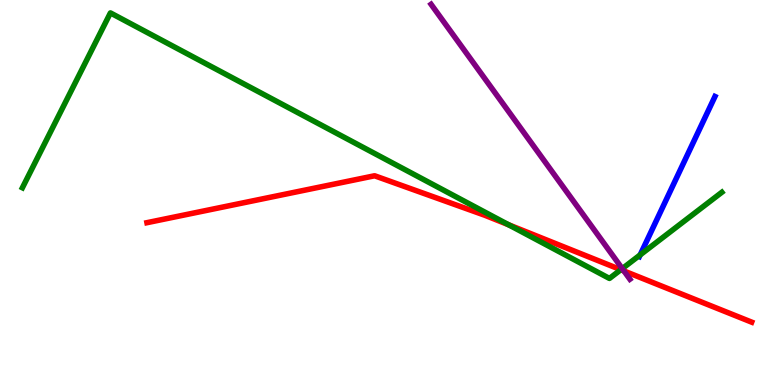[{'lines': ['blue', 'red'], 'intersections': []}, {'lines': ['green', 'red'], 'intersections': [{'x': 6.56, 'y': 4.16}, {'x': 8.01, 'y': 2.99}]}, {'lines': ['purple', 'red'], 'intersections': [{'x': 8.05, 'y': 2.96}]}, {'lines': ['blue', 'green'], 'intersections': [{'x': 8.26, 'y': 3.38}]}, {'lines': ['blue', 'purple'], 'intersections': []}, {'lines': ['green', 'purple'], 'intersections': [{'x': 8.03, 'y': 3.02}]}]